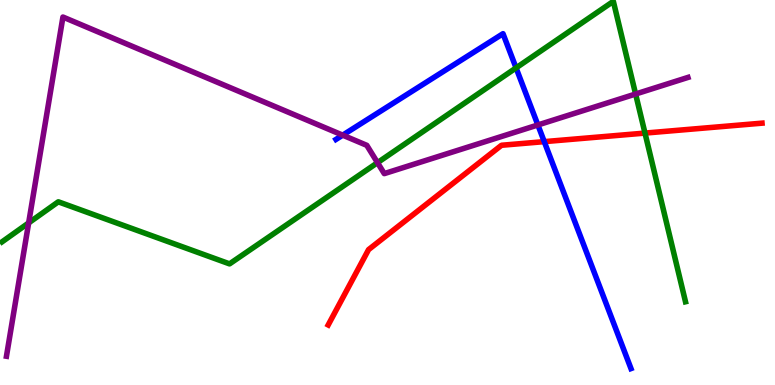[{'lines': ['blue', 'red'], 'intersections': [{'x': 7.02, 'y': 6.32}]}, {'lines': ['green', 'red'], 'intersections': [{'x': 8.32, 'y': 6.54}]}, {'lines': ['purple', 'red'], 'intersections': []}, {'lines': ['blue', 'green'], 'intersections': [{'x': 6.66, 'y': 8.24}]}, {'lines': ['blue', 'purple'], 'intersections': [{'x': 4.42, 'y': 6.49}, {'x': 6.94, 'y': 6.75}]}, {'lines': ['green', 'purple'], 'intersections': [{'x': 0.37, 'y': 4.21}, {'x': 4.87, 'y': 5.77}, {'x': 8.2, 'y': 7.56}]}]